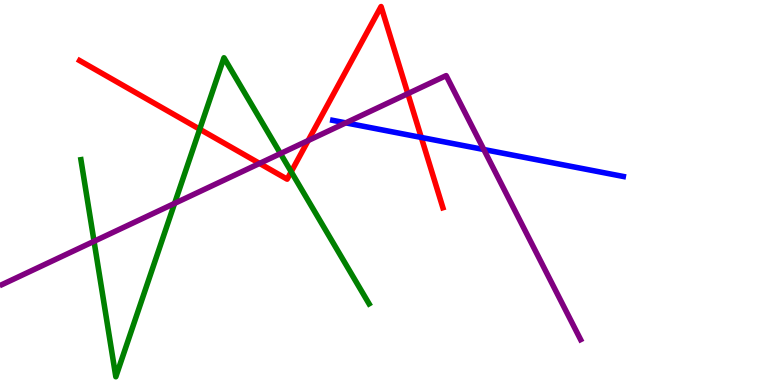[{'lines': ['blue', 'red'], 'intersections': [{'x': 5.44, 'y': 6.43}]}, {'lines': ['green', 'red'], 'intersections': [{'x': 2.58, 'y': 6.64}, {'x': 3.76, 'y': 5.54}]}, {'lines': ['purple', 'red'], 'intersections': [{'x': 3.35, 'y': 5.76}, {'x': 3.98, 'y': 6.35}, {'x': 5.26, 'y': 7.57}]}, {'lines': ['blue', 'green'], 'intersections': []}, {'lines': ['blue', 'purple'], 'intersections': [{'x': 4.46, 'y': 6.81}, {'x': 6.24, 'y': 6.12}]}, {'lines': ['green', 'purple'], 'intersections': [{'x': 1.21, 'y': 3.73}, {'x': 2.25, 'y': 4.72}, {'x': 3.62, 'y': 6.01}]}]